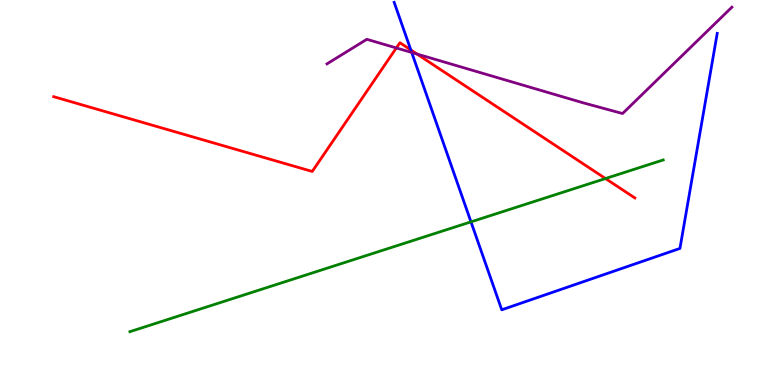[{'lines': ['blue', 'red'], 'intersections': [{'x': 5.3, 'y': 8.7}]}, {'lines': ['green', 'red'], 'intersections': [{'x': 7.81, 'y': 5.36}]}, {'lines': ['purple', 'red'], 'intersections': [{'x': 5.11, 'y': 8.75}, {'x': 5.38, 'y': 8.6}]}, {'lines': ['blue', 'green'], 'intersections': [{'x': 6.08, 'y': 4.24}]}, {'lines': ['blue', 'purple'], 'intersections': [{'x': 5.31, 'y': 8.64}]}, {'lines': ['green', 'purple'], 'intersections': []}]